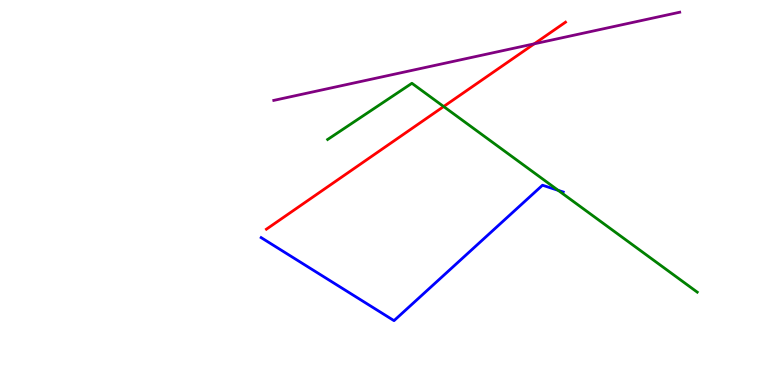[{'lines': ['blue', 'red'], 'intersections': []}, {'lines': ['green', 'red'], 'intersections': [{'x': 5.72, 'y': 7.23}]}, {'lines': ['purple', 'red'], 'intersections': [{'x': 6.89, 'y': 8.86}]}, {'lines': ['blue', 'green'], 'intersections': [{'x': 7.2, 'y': 5.06}]}, {'lines': ['blue', 'purple'], 'intersections': []}, {'lines': ['green', 'purple'], 'intersections': []}]